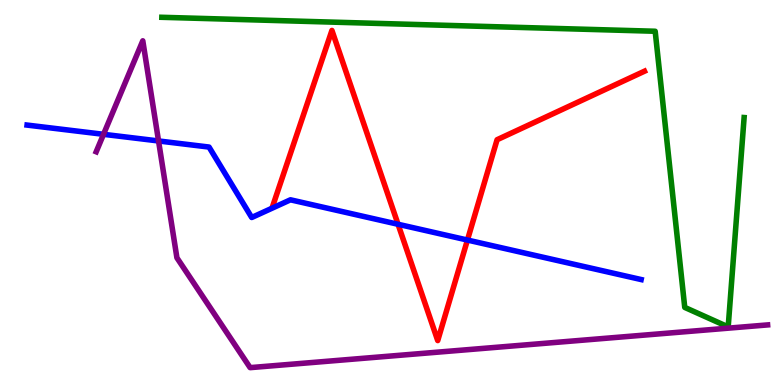[{'lines': ['blue', 'red'], 'intersections': [{'x': 5.14, 'y': 4.17}, {'x': 6.03, 'y': 3.77}]}, {'lines': ['green', 'red'], 'intersections': []}, {'lines': ['purple', 'red'], 'intersections': []}, {'lines': ['blue', 'green'], 'intersections': []}, {'lines': ['blue', 'purple'], 'intersections': [{'x': 1.34, 'y': 6.51}, {'x': 2.05, 'y': 6.34}]}, {'lines': ['green', 'purple'], 'intersections': []}]